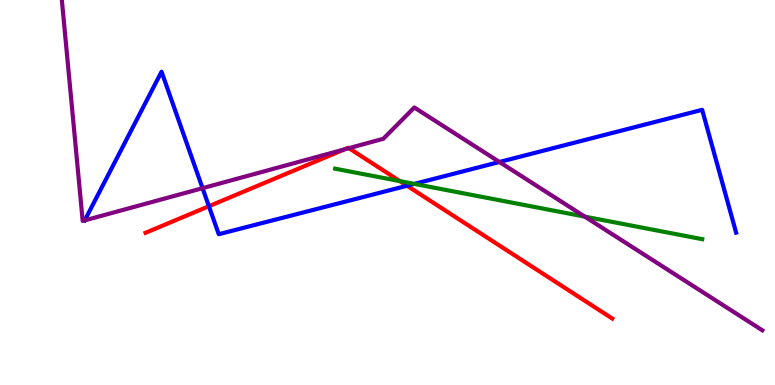[{'lines': ['blue', 'red'], 'intersections': [{'x': 2.7, 'y': 4.64}, {'x': 5.25, 'y': 5.18}]}, {'lines': ['green', 'red'], 'intersections': [{'x': 5.16, 'y': 5.3}]}, {'lines': ['purple', 'red'], 'intersections': [{'x': 4.44, 'y': 6.12}, {'x': 4.5, 'y': 6.15}]}, {'lines': ['blue', 'green'], 'intersections': [{'x': 5.35, 'y': 5.22}]}, {'lines': ['blue', 'purple'], 'intersections': [{'x': 1.09, 'y': 4.28}, {'x': 2.61, 'y': 5.11}, {'x': 6.44, 'y': 5.79}]}, {'lines': ['green', 'purple'], 'intersections': [{'x': 7.55, 'y': 4.37}]}]